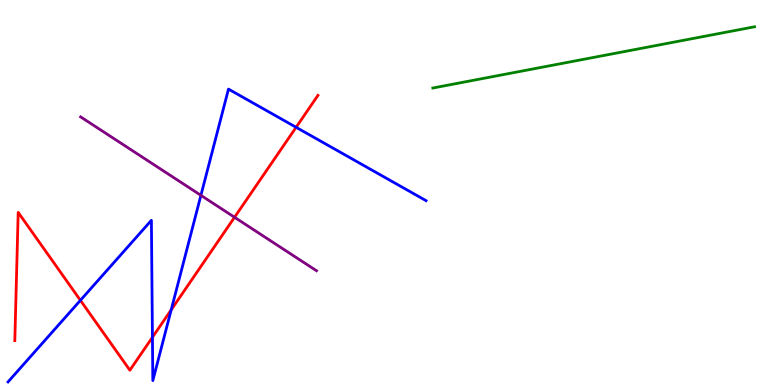[{'lines': ['blue', 'red'], 'intersections': [{'x': 1.04, 'y': 2.2}, {'x': 1.97, 'y': 1.24}, {'x': 2.21, 'y': 1.95}, {'x': 3.82, 'y': 6.69}]}, {'lines': ['green', 'red'], 'intersections': []}, {'lines': ['purple', 'red'], 'intersections': [{'x': 3.03, 'y': 4.36}]}, {'lines': ['blue', 'green'], 'intersections': []}, {'lines': ['blue', 'purple'], 'intersections': [{'x': 2.59, 'y': 4.93}]}, {'lines': ['green', 'purple'], 'intersections': []}]